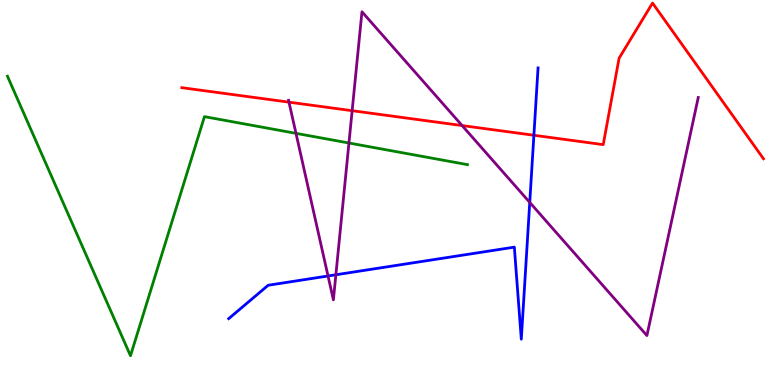[{'lines': ['blue', 'red'], 'intersections': [{'x': 6.89, 'y': 6.49}]}, {'lines': ['green', 'red'], 'intersections': []}, {'lines': ['purple', 'red'], 'intersections': [{'x': 3.73, 'y': 7.35}, {'x': 4.54, 'y': 7.12}, {'x': 5.96, 'y': 6.74}]}, {'lines': ['blue', 'green'], 'intersections': []}, {'lines': ['blue', 'purple'], 'intersections': [{'x': 4.23, 'y': 2.83}, {'x': 4.33, 'y': 2.86}, {'x': 6.84, 'y': 4.74}]}, {'lines': ['green', 'purple'], 'intersections': [{'x': 3.82, 'y': 6.54}, {'x': 4.5, 'y': 6.29}]}]